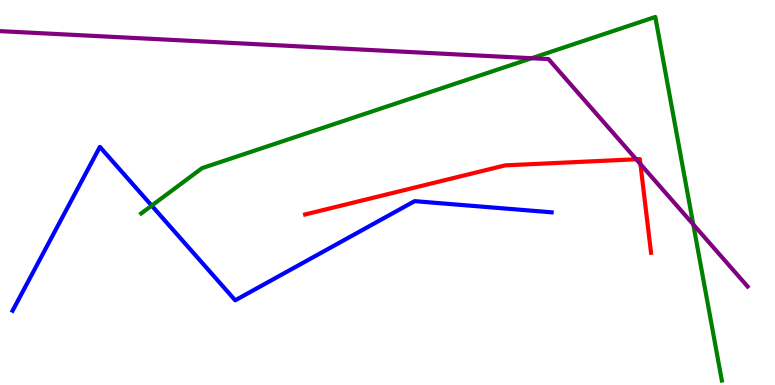[{'lines': ['blue', 'red'], 'intersections': []}, {'lines': ['green', 'red'], 'intersections': []}, {'lines': ['purple', 'red'], 'intersections': [{'x': 8.21, 'y': 5.86}, {'x': 8.26, 'y': 5.74}]}, {'lines': ['blue', 'green'], 'intersections': [{'x': 1.96, 'y': 4.66}]}, {'lines': ['blue', 'purple'], 'intersections': []}, {'lines': ['green', 'purple'], 'intersections': [{'x': 6.86, 'y': 8.49}, {'x': 8.95, 'y': 4.17}]}]